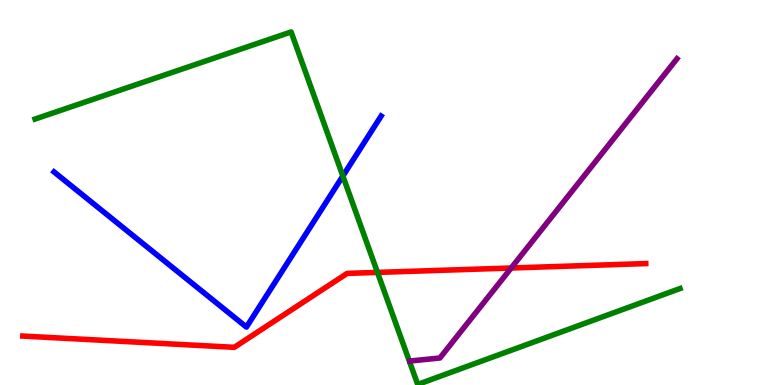[{'lines': ['blue', 'red'], 'intersections': []}, {'lines': ['green', 'red'], 'intersections': [{'x': 4.87, 'y': 2.92}]}, {'lines': ['purple', 'red'], 'intersections': [{'x': 6.6, 'y': 3.04}]}, {'lines': ['blue', 'green'], 'intersections': [{'x': 4.42, 'y': 5.43}]}, {'lines': ['blue', 'purple'], 'intersections': []}, {'lines': ['green', 'purple'], 'intersections': []}]